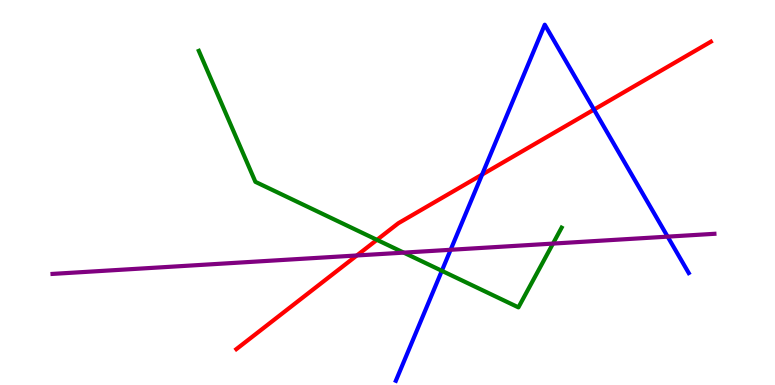[{'lines': ['blue', 'red'], 'intersections': [{'x': 6.22, 'y': 5.47}, {'x': 7.66, 'y': 7.15}]}, {'lines': ['green', 'red'], 'intersections': [{'x': 4.86, 'y': 3.77}]}, {'lines': ['purple', 'red'], 'intersections': [{'x': 4.6, 'y': 3.36}]}, {'lines': ['blue', 'green'], 'intersections': [{'x': 5.7, 'y': 2.97}]}, {'lines': ['blue', 'purple'], 'intersections': [{'x': 5.81, 'y': 3.51}, {'x': 8.61, 'y': 3.85}]}, {'lines': ['green', 'purple'], 'intersections': [{'x': 5.21, 'y': 3.44}, {'x': 7.14, 'y': 3.67}]}]